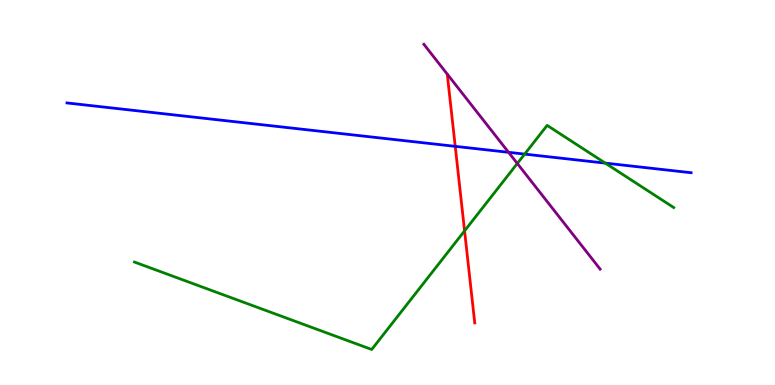[{'lines': ['blue', 'red'], 'intersections': [{'x': 5.87, 'y': 6.2}]}, {'lines': ['green', 'red'], 'intersections': [{'x': 5.99, 'y': 4.0}]}, {'lines': ['purple', 'red'], 'intersections': []}, {'lines': ['blue', 'green'], 'intersections': [{'x': 6.77, 'y': 6.0}, {'x': 7.81, 'y': 5.76}]}, {'lines': ['blue', 'purple'], 'intersections': [{'x': 6.56, 'y': 6.04}]}, {'lines': ['green', 'purple'], 'intersections': [{'x': 6.68, 'y': 5.75}]}]